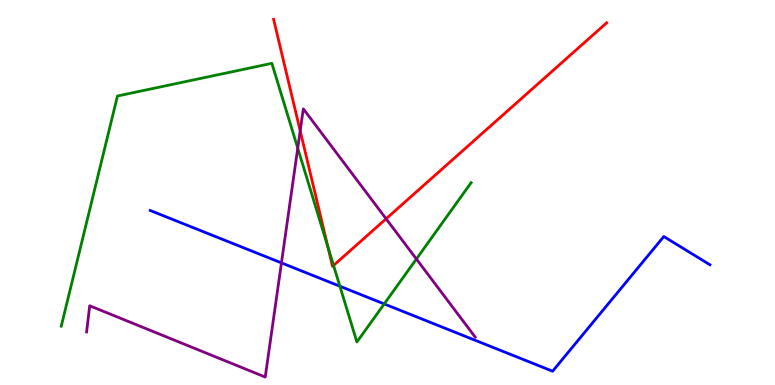[{'lines': ['blue', 'red'], 'intersections': []}, {'lines': ['green', 'red'], 'intersections': [{'x': 4.23, 'y': 3.59}, {'x': 4.3, 'y': 3.11}]}, {'lines': ['purple', 'red'], 'intersections': [{'x': 3.87, 'y': 6.6}, {'x': 4.98, 'y': 4.32}]}, {'lines': ['blue', 'green'], 'intersections': [{'x': 4.39, 'y': 2.57}, {'x': 4.96, 'y': 2.11}]}, {'lines': ['blue', 'purple'], 'intersections': [{'x': 3.63, 'y': 3.17}]}, {'lines': ['green', 'purple'], 'intersections': [{'x': 3.84, 'y': 6.15}, {'x': 5.37, 'y': 3.27}]}]